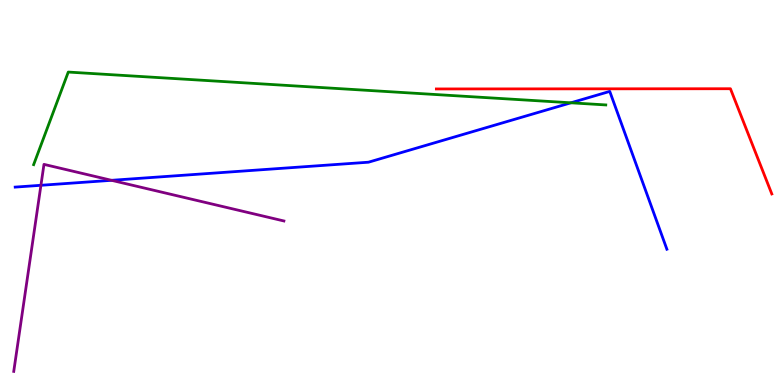[{'lines': ['blue', 'red'], 'intersections': []}, {'lines': ['green', 'red'], 'intersections': []}, {'lines': ['purple', 'red'], 'intersections': []}, {'lines': ['blue', 'green'], 'intersections': [{'x': 7.37, 'y': 7.33}]}, {'lines': ['blue', 'purple'], 'intersections': [{'x': 0.528, 'y': 5.19}, {'x': 1.44, 'y': 5.32}]}, {'lines': ['green', 'purple'], 'intersections': []}]